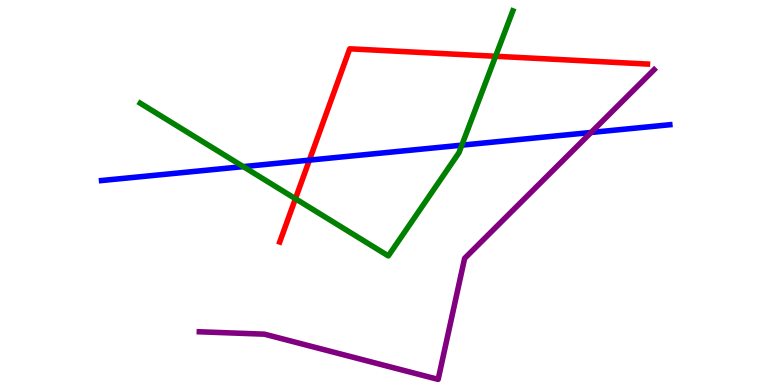[{'lines': ['blue', 'red'], 'intersections': [{'x': 3.99, 'y': 5.84}]}, {'lines': ['green', 'red'], 'intersections': [{'x': 3.81, 'y': 4.84}, {'x': 6.39, 'y': 8.54}]}, {'lines': ['purple', 'red'], 'intersections': []}, {'lines': ['blue', 'green'], 'intersections': [{'x': 3.14, 'y': 5.67}, {'x': 5.96, 'y': 6.23}]}, {'lines': ['blue', 'purple'], 'intersections': [{'x': 7.63, 'y': 6.56}]}, {'lines': ['green', 'purple'], 'intersections': []}]